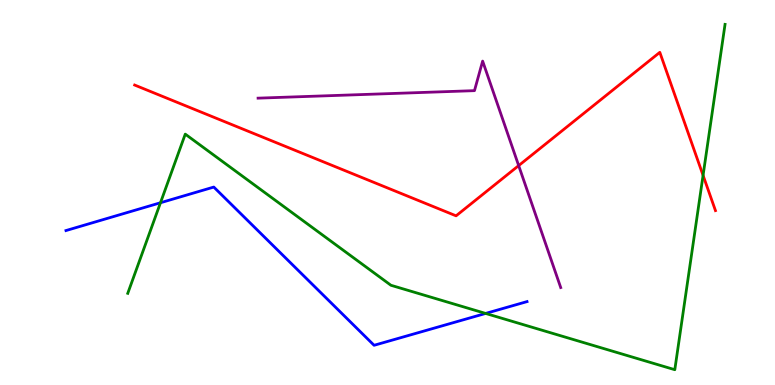[{'lines': ['blue', 'red'], 'intersections': []}, {'lines': ['green', 'red'], 'intersections': [{'x': 9.07, 'y': 5.44}]}, {'lines': ['purple', 'red'], 'intersections': [{'x': 6.69, 'y': 5.7}]}, {'lines': ['blue', 'green'], 'intersections': [{'x': 2.07, 'y': 4.73}, {'x': 6.27, 'y': 1.86}]}, {'lines': ['blue', 'purple'], 'intersections': []}, {'lines': ['green', 'purple'], 'intersections': []}]